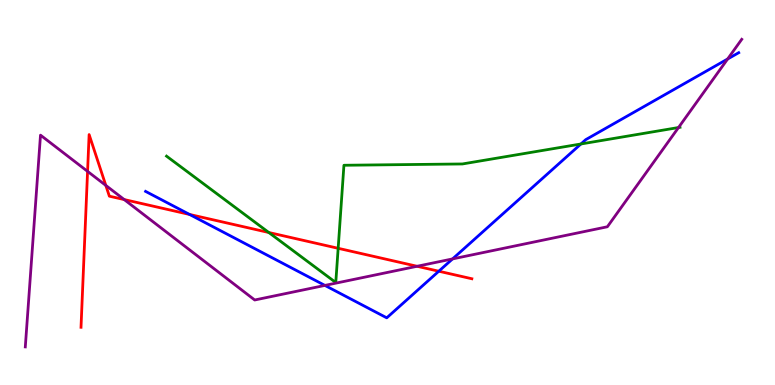[{'lines': ['blue', 'red'], 'intersections': [{'x': 2.45, 'y': 4.43}, {'x': 5.66, 'y': 2.96}]}, {'lines': ['green', 'red'], 'intersections': [{'x': 3.47, 'y': 3.96}, {'x': 4.36, 'y': 3.55}]}, {'lines': ['purple', 'red'], 'intersections': [{'x': 1.13, 'y': 5.55}, {'x': 1.37, 'y': 5.18}, {'x': 1.6, 'y': 4.82}, {'x': 5.38, 'y': 3.08}]}, {'lines': ['blue', 'green'], 'intersections': [{'x': 7.5, 'y': 6.26}]}, {'lines': ['blue', 'purple'], 'intersections': [{'x': 4.19, 'y': 2.59}, {'x': 5.84, 'y': 3.28}, {'x': 9.39, 'y': 8.47}]}, {'lines': ['green', 'purple'], 'intersections': [{'x': 8.75, 'y': 6.69}]}]